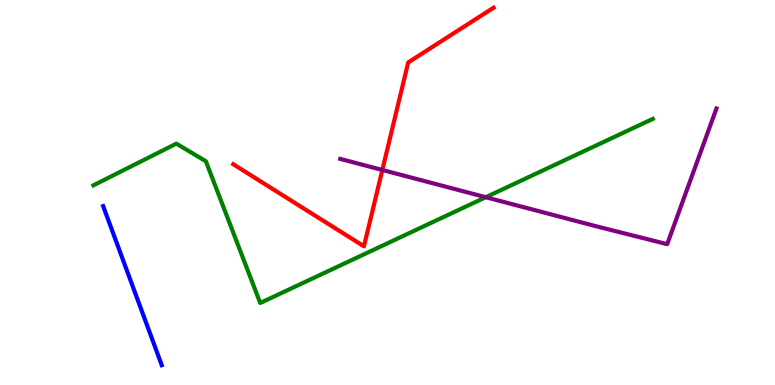[{'lines': ['blue', 'red'], 'intersections': []}, {'lines': ['green', 'red'], 'intersections': []}, {'lines': ['purple', 'red'], 'intersections': [{'x': 4.93, 'y': 5.59}]}, {'lines': ['blue', 'green'], 'intersections': []}, {'lines': ['blue', 'purple'], 'intersections': []}, {'lines': ['green', 'purple'], 'intersections': [{'x': 6.27, 'y': 4.88}]}]